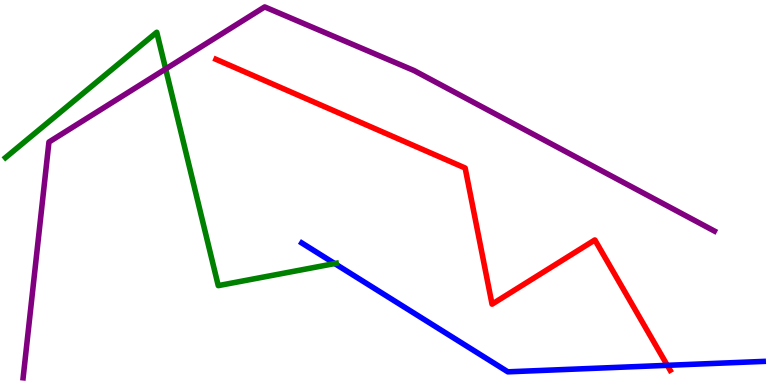[{'lines': ['blue', 'red'], 'intersections': [{'x': 8.61, 'y': 0.511}]}, {'lines': ['green', 'red'], 'intersections': []}, {'lines': ['purple', 'red'], 'intersections': []}, {'lines': ['blue', 'green'], 'intersections': [{'x': 4.32, 'y': 3.15}]}, {'lines': ['blue', 'purple'], 'intersections': []}, {'lines': ['green', 'purple'], 'intersections': [{'x': 2.14, 'y': 8.21}]}]